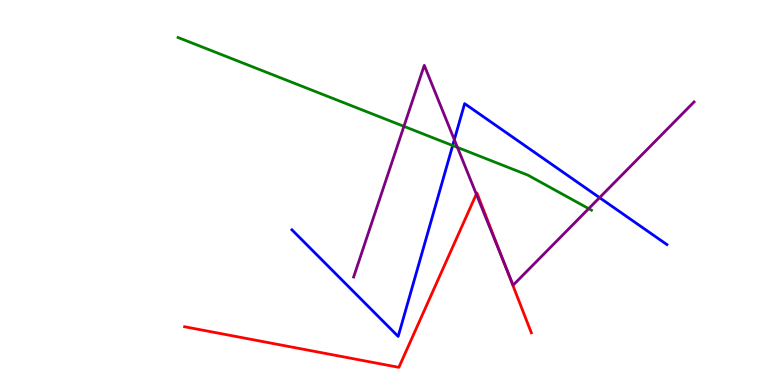[{'lines': ['blue', 'red'], 'intersections': []}, {'lines': ['green', 'red'], 'intersections': []}, {'lines': ['purple', 'red'], 'intersections': [{'x': 6.15, 'y': 4.96}, {'x': 6.51, 'y': 3.13}]}, {'lines': ['blue', 'green'], 'intersections': [{'x': 5.84, 'y': 6.22}]}, {'lines': ['blue', 'purple'], 'intersections': [{'x': 5.86, 'y': 6.37}, {'x': 7.74, 'y': 4.87}]}, {'lines': ['green', 'purple'], 'intersections': [{'x': 5.21, 'y': 6.72}, {'x': 5.9, 'y': 6.17}, {'x': 7.6, 'y': 4.58}]}]